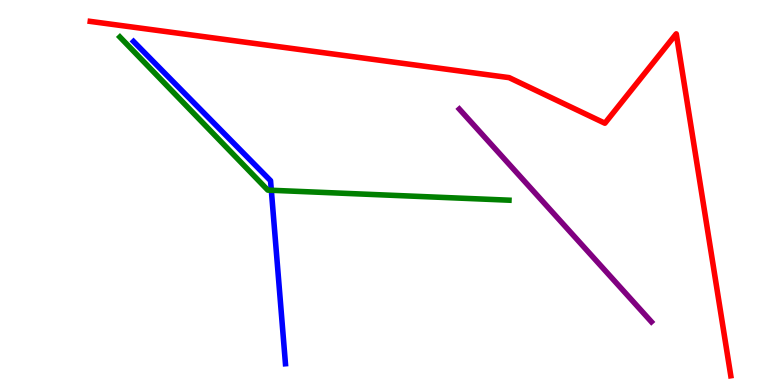[{'lines': ['blue', 'red'], 'intersections': []}, {'lines': ['green', 'red'], 'intersections': []}, {'lines': ['purple', 'red'], 'intersections': []}, {'lines': ['blue', 'green'], 'intersections': [{'x': 3.5, 'y': 5.06}]}, {'lines': ['blue', 'purple'], 'intersections': []}, {'lines': ['green', 'purple'], 'intersections': []}]